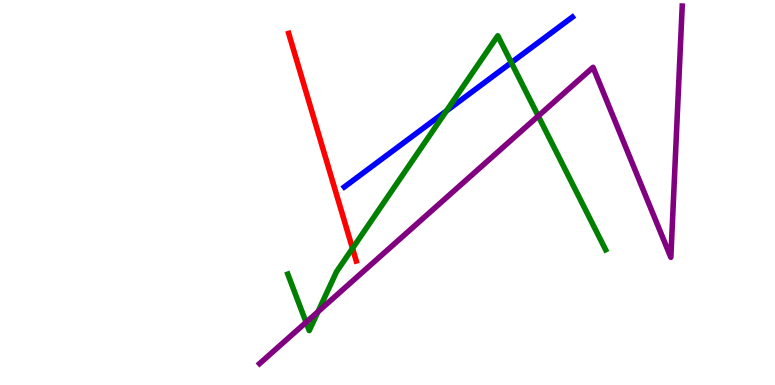[{'lines': ['blue', 'red'], 'intersections': []}, {'lines': ['green', 'red'], 'intersections': [{'x': 4.55, 'y': 3.55}]}, {'lines': ['purple', 'red'], 'intersections': []}, {'lines': ['blue', 'green'], 'intersections': [{'x': 5.76, 'y': 7.12}, {'x': 6.6, 'y': 8.37}]}, {'lines': ['blue', 'purple'], 'intersections': []}, {'lines': ['green', 'purple'], 'intersections': [{'x': 3.95, 'y': 1.63}, {'x': 4.1, 'y': 1.9}, {'x': 6.95, 'y': 6.99}]}]